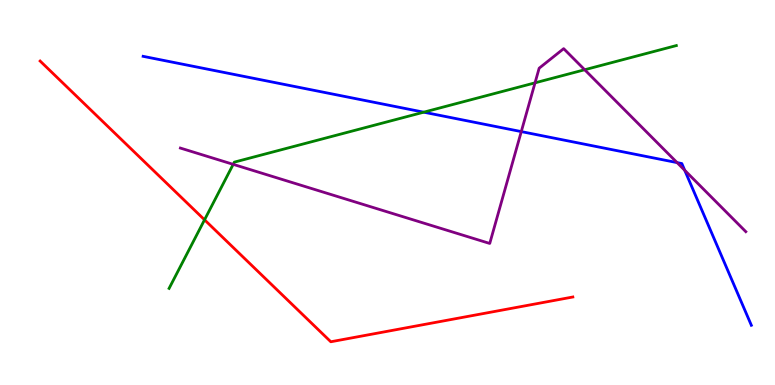[{'lines': ['blue', 'red'], 'intersections': []}, {'lines': ['green', 'red'], 'intersections': [{'x': 2.64, 'y': 4.29}]}, {'lines': ['purple', 'red'], 'intersections': []}, {'lines': ['blue', 'green'], 'intersections': [{'x': 5.47, 'y': 7.09}]}, {'lines': ['blue', 'purple'], 'intersections': [{'x': 6.73, 'y': 6.58}, {'x': 8.74, 'y': 5.78}, {'x': 8.84, 'y': 5.58}]}, {'lines': ['green', 'purple'], 'intersections': [{'x': 3.01, 'y': 5.73}, {'x': 6.9, 'y': 7.85}, {'x': 7.54, 'y': 8.19}]}]